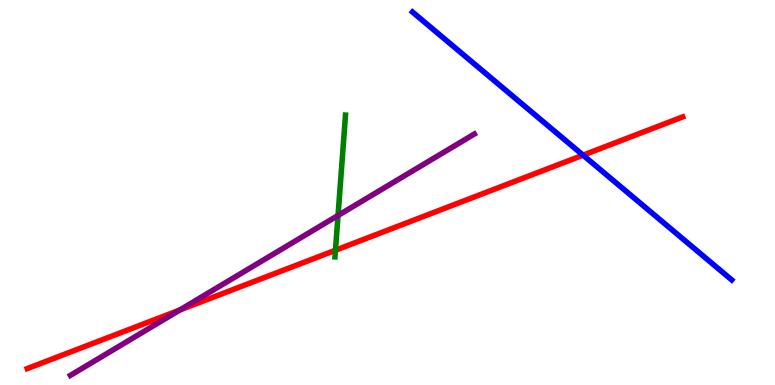[{'lines': ['blue', 'red'], 'intersections': [{'x': 7.52, 'y': 5.97}]}, {'lines': ['green', 'red'], 'intersections': [{'x': 4.33, 'y': 3.5}]}, {'lines': ['purple', 'red'], 'intersections': [{'x': 2.32, 'y': 1.95}]}, {'lines': ['blue', 'green'], 'intersections': []}, {'lines': ['blue', 'purple'], 'intersections': []}, {'lines': ['green', 'purple'], 'intersections': [{'x': 4.36, 'y': 4.4}]}]